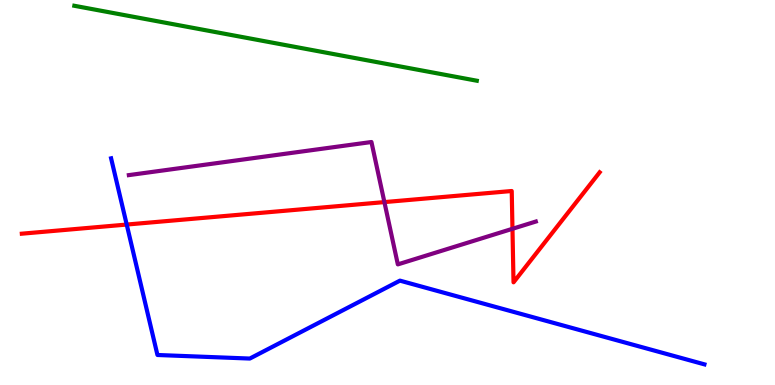[{'lines': ['blue', 'red'], 'intersections': [{'x': 1.63, 'y': 4.17}]}, {'lines': ['green', 'red'], 'intersections': []}, {'lines': ['purple', 'red'], 'intersections': [{'x': 4.96, 'y': 4.75}, {'x': 6.61, 'y': 4.06}]}, {'lines': ['blue', 'green'], 'intersections': []}, {'lines': ['blue', 'purple'], 'intersections': []}, {'lines': ['green', 'purple'], 'intersections': []}]